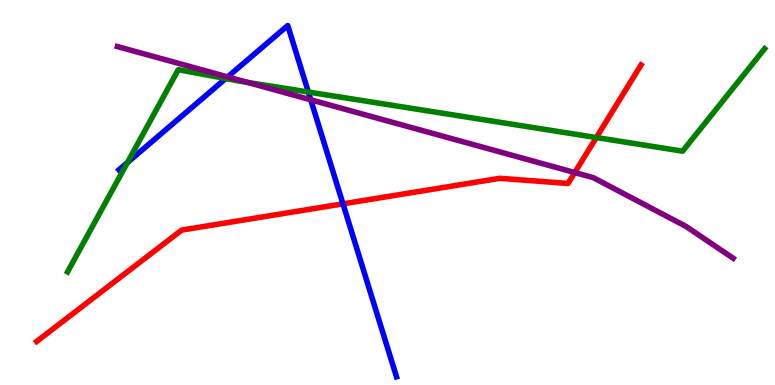[{'lines': ['blue', 'red'], 'intersections': [{'x': 4.43, 'y': 4.71}]}, {'lines': ['green', 'red'], 'intersections': [{'x': 7.69, 'y': 6.43}]}, {'lines': ['purple', 'red'], 'intersections': [{'x': 7.42, 'y': 5.52}]}, {'lines': ['blue', 'green'], 'intersections': [{'x': 1.64, 'y': 5.78}, {'x': 2.91, 'y': 7.96}, {'x': 3.98, 'y': 7.61}]}, {'lines': ['blue', 'purple'], 'intersections': [{'x': 2.94, 'y': 8.0}, {'x': 4.01, 'y': 7.41}]}, {'lines': ['green', 'purple'], 'intersections': [{'x': 3.2, 'y': 7.86}]}]